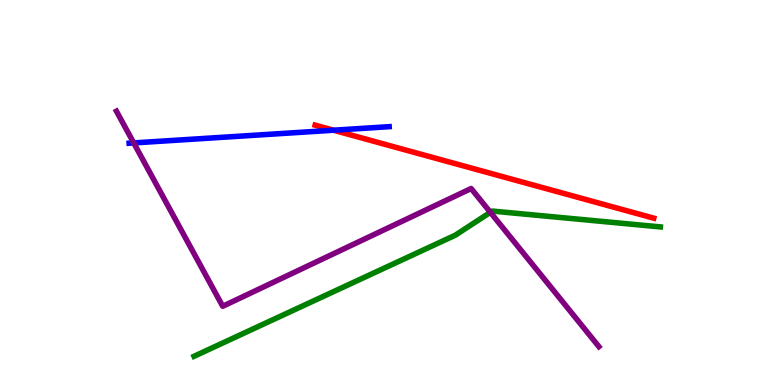[{'lines': ['blue', 'red'], 'intersections': [{'x': 4.3, 'y': 6.62}]}, {'lines': ['green', 'red'], 'intersections': []}, {'lines': ['purple', 'red'], 'intersections': []}, {'lines': ['blue', 'green'], 'intersections': []}, {'lines': ['blue', 'purple'], 'intersections': [{'x': 1.73, 'y': 6.29}]}, {'lines': ['green', 'purple'], 'intersections': [{'x': 6.33, 'y': 4.49}]}]